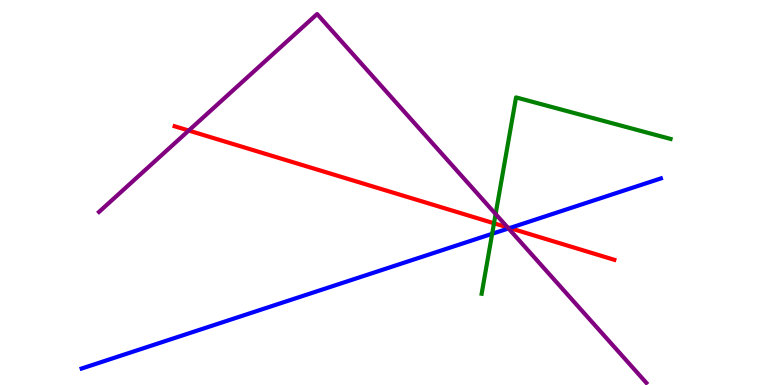[{'lines': ['blue', 'red'], 'intersections': [{'x': 6.58, 'y': 4.08}]}, {'lines': ['green', 'red'], 'intersections': [{'x': 6.37, 'y': 4.2}]}, {'lines': ['purple', 'red'], 'intersections': [{'x': 2.44, 'y': 6.61}, {'x': 6.55, 'y': 4.09}]}, {'lines': ['blue', 'green'], 'intersections': [{'x': 6.35, 'y': 3.93}]}, {'lines': ['blue', 'purple'], 'intersections': [{'x': 6.56, 'y': 4.07}]}, {'lines': ['green', 'purple'], 'intersections': [{'x': 6.4, 'y': 4.44}]}]